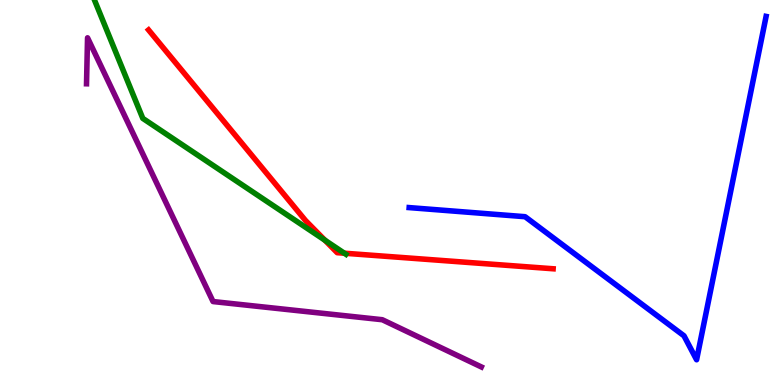[{'lines': ['blue', 'red'], 'intersections': []}, {'lines': ['green', 'red'], 'intersections': [{'x': 4.19, 'y': 3.76}, {'x': 4.44, 'y': 3.42}]}, {'lines': ['purple', 'red'], 'intersections': []}, {'lines': ['blue', 'green'], 'intersections': []}, {'lines': ['blue', 'purple'], 'intersections': []}, {'lines': ['green', 'purple'], 'intersections': []}]